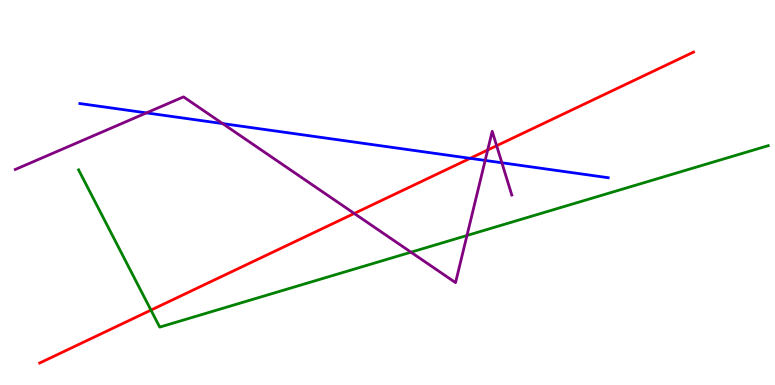[{'lines': ['blue', 'red'], 'intersections': [{'x': 6.07, 'y': 5.89}]}, {'lines': ['green', 'red'], 'intersections': [{'x': 1.95, 'y': 1.95}]}, {'lines': ['purple', 'red'], 'intersections': [{'x': 4.57, 'y': 4.46}, {'x': 6.29, 'y': 6.1}, {'x': 6.41, 'y': 6.21}]}, {'lines': ['blue', 'green'], 'intersections': []}, {'lines': ['blue', 'purple'], 'intersections': [{'x': 1.89, 'y': 7.07}, {'x': 2.87, 'y': 6.79}, {'x': 6.26, 'y': 5.83}, {'x': 6.48, 'y': 5.77}]}, {'lines': ['green', 'purple'], 'intersections': [{'x': 5.3, 'y': 3.45}, {'x': 6.03, 'y': 3.88}]}]